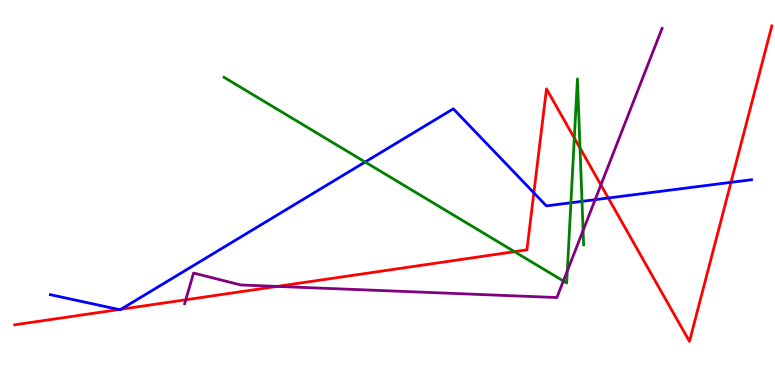[{'lines': ['blue', 'red'], 'intersections': [{'x': 1.54, 'y': 1.96}, {'x': 1.56, 'y': 1.97}, {'x': 6.89, 'y': 4.99}, {'x': 7.85, 'y': 4.86}, {'x': 9.43, 'y': 5.26}]}, {'lines': ['green', 'red'], 'intersections': [{'x': 6.64, 'y': 3.46}, {'x': 7.41, 'y': 6.41}, {'x': 7.48, 'y': 6.15}]}, {'lines': ['purple', 'red'], 'intersections': [{'x': 2.4, 'y': 2.21}, {'x': 3.58, 'y': 2.56}, {'x': 7.75, 'y': 5.2}]}, {'lines': ['blue', 'green'], 'intersections': [{'x': 4.71, 'y': 5.79}, {'x': 7.37, 'y': 4.73}, {'x': 7.51, 'y': 4.77}]}, {'lines': ['blue', 'purple'], 'intersections': [{'x': 7.68, 'y': 4.81}]}, {'lines': ['green', 'purple'], 'intersections': [{'x': 7.27, 'y': 2.7}, {'x': 7.32, 'y': 2.96}, {'x': 7.52, 'y': 4.01}]}]